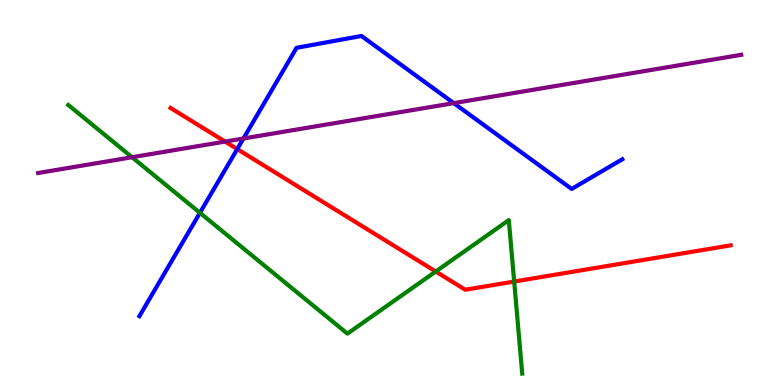[{'lines': ['blue', 'red'], 'intersections': [{'x': 3.06, 'y': 6.13}]}, {'lines': ['green', 'red'], 'intersections': [{'x': 5.62, 'y': 2.95}, {'x': 6.63, 'y': 2.69}]}, {'lines': ['purple', 'red'], 'intersections': [{'x': 2.9, 'y': 6.32}]}, {'lines': ['blue', 'green'], 'intersections': [{'x': 2.58, 'y': 4.47}]}, {'lines': ['blue', 'purple'], 'intersections': [{'x': 3.14, 'y': 6.4}, {'x': 5.86, 'y': 7.32}]}, {'lines': ['green', 'purple'], 'intersections': [{'x': 1.7, 'y': 5.92}]}]